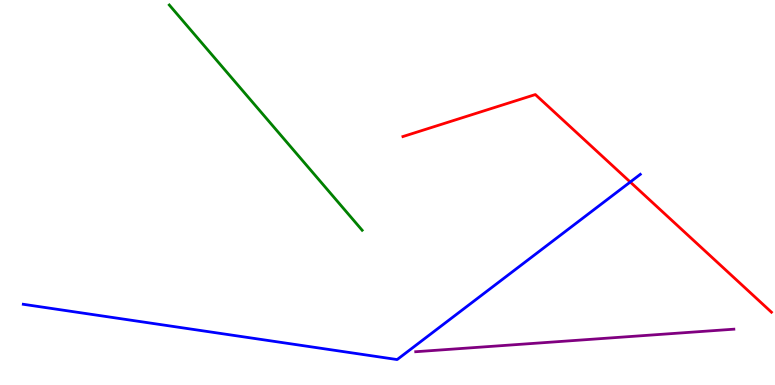[{'lines': ['blue', 'red'], 'intersections': [{'x': 8.13, 'y': 5.27}]}, {'lines': ['green', 'red'], 'intersections': []}, {'lines': ['purple', 'red'], 'intersections': []}, {'lines': ['blue', 'green'], 'intersections': []}, {'lines': ['blue', 'purple'], 'intersections': []}, {'lines': ['green', 'purple'], 'intersections': []}]